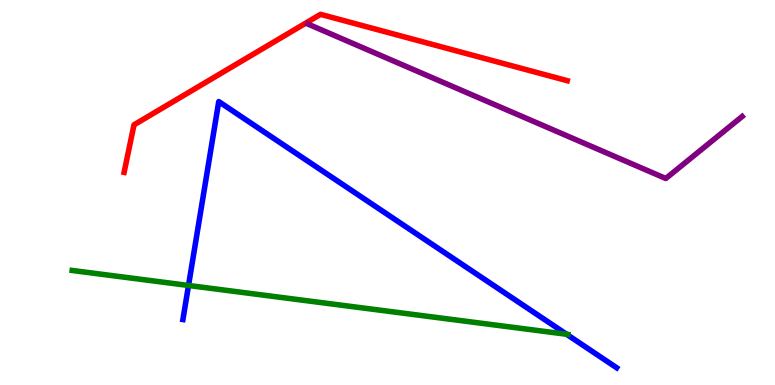[{'lines': ['blue', 'red'], 'intersections': []}, {'lines': ['green', 'red'], 'intersections': []}, {'lines': ['purple', 'red'], 'intersections': []}, {'lines': ['blue', 'green'], 'intersections': [{'x': 2.43, 'y': 2.59}, {'x': 7.31, 'y': 1.32}]}, {'lines': ['blue', 'purple'], 'intersections': []}, {'lines': ['green', 'purple'], 'intersections': []}]